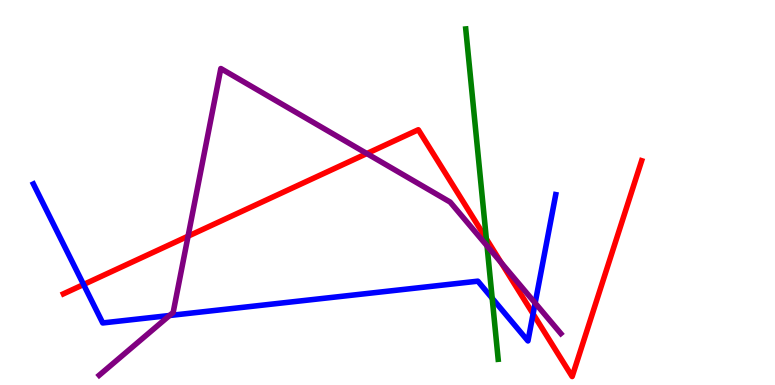[{'lines': ['blue', 'red'], 'intersections': [{'x': 1.08, 'y': 2.61}, {'x': 6.88, 'y': 1.85}]}, {'lines': ['green', 'red'], 'intersections': [{'x': 6.28, 'y': 3.79}]}, {'lines': ['purple', 'red'], 'intersections': [{'x': 2.43, 'y': 3.86}, {'x': 4.73, 'y': 6.01}, {'x': 6.47, 'y': 3.18}]}, {'lines': ['blue', 'green'], 'intersections': [{'x': 6.35, 'y': 2.25}]}, {'lines': ['blue', 'purple'], 'intersections': [{'x': 2.19, 'y': 1.81}, {'x': 6.91, 'y': 2.13}]}, {'lines': ['green', 'purple'], 'intersections': [{'x': 6.28, 'y': 3.61}]}]